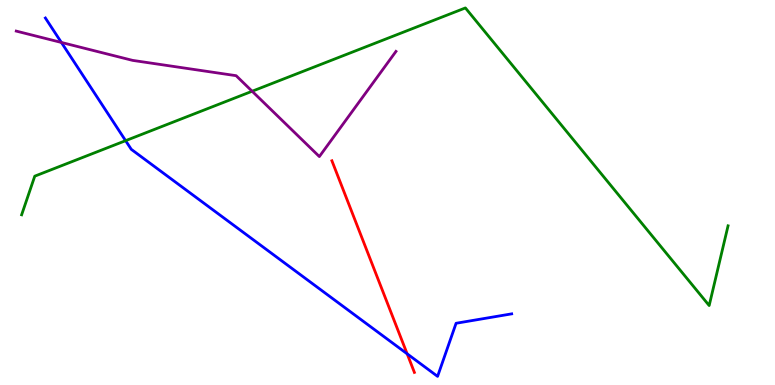[{'lines': ['blue', 'red'], 'intersections': [{'x': 5.25, 'y': 0.81}]}, {'lines': ['green', 'red'], 'intersections': []}, {'lines': ['purple', 'red'], 'intersections': []}, {'lines': ['blue', 'green'], 'intersections': [{'x': 1.62, 'y': 6.35}]}, {'lines': ['blue', 'purple'], 'intersections': [{'x': 0.792, 'y': 8.9}]}, {'lines': ['green', 'purple'], 'intersections': [{'x': 3.25, 'y': 7.63}]}]